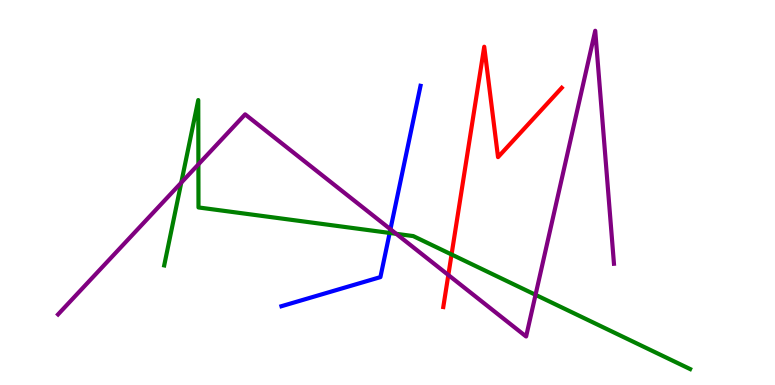[{'lines': ['blue', 'red'], 'intersections': []}, {'lines': ['green', 'red'], 'intersections': [{'x': 5.83, 'y': 3.39}]}, {'lines': ['purple', 'red'], 'intersections': [{'x': 5.78, 'y': 2.86}]}, {'lines': ['blue', 'green'], 'intersections': [{'x': 5.03, 'y': 3.95}]}, {'lines': ['blue', 'purple'], 'intersections': [{'x': 5.04, 'y': 4.05}]}, {'lines': ['green', 'purple'], 'intersections': [{'x': 2.34, 'y': 5.25}, {'x': 2.56, 'y': 5.73}, {'x': 5.11, 'y': 3.93}, {'x': 6.91, 'y': 2.34}]}]